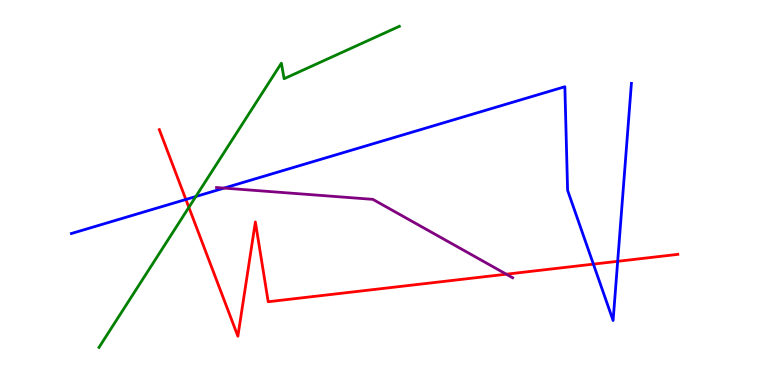[{'lines': ['blue', 'red'], 'intersections': [{'x': 2.4, 'y': 4.82}, {'x': 7.66, 'y': 3.14}, {'x': 7.97, 'y': 3.21}]}, {'lines': ['green', 'red'], 'intersections': [{'x': 2.44, 'y': 4.61}]}, {'lines': ['purple', 'red'], 'intersections': [{'x': 6.53, 'y': 2.88}]}, {'lines': ['blue', 'green'], 'intersections': [{'x': 2.53, 'y': 4.9}]}, {'lines': ['blue', 'purple'], 'intersections': [{'x': 2.89, 'y': 5.11}]}, {'lines': ['green', 'purple'], 'intersections': []}]